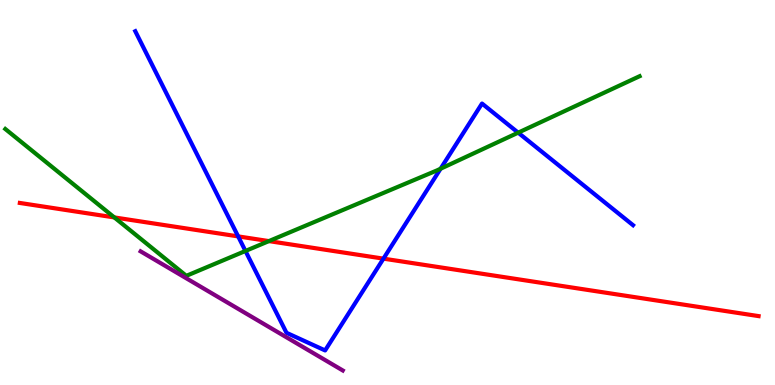[{'lines': ['blue', 'red'], 'intersections': [{'x': 3.07, 'y': 3.86}, {'x': 4.95, 'y': 3.28}]}, {'lines': ['green', 'red'], 'intersections': [{'x': 1.48, 'y': 4.35}, {'x': 3.47, 'y': 3.74}]}, {'lines': ['purple', 'red'], 'intersections': []}, {'lines': ['blue', 'green'], 'intersections': [{'x': 3.17, 'y': 3.48}, {'x': 5.68, 'y': 5.62}, {'x': 6.69, 'y': 6.55}]}, {'lines': ['blue', 'purple'], 'intersections': []}, {'lines': ['green', 'purple'], 'intersections': []}]